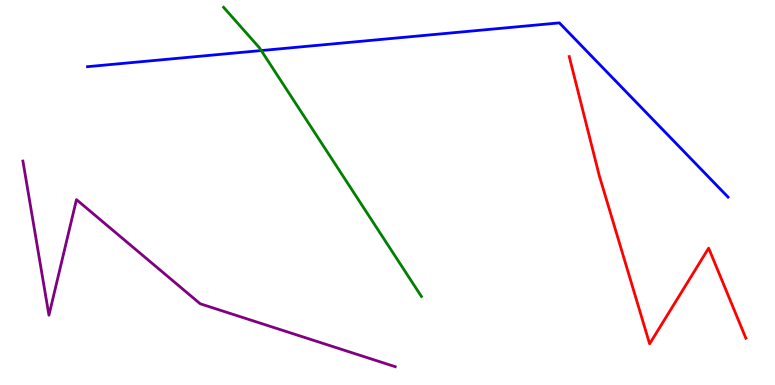[{'lines': ['blue', 'red'], 'intersections': []}, {'lines': ['green', 'red'], 'intersections': []}, {'lines': ['purple', 'red'], 'intersections': []}, {'lines': ['blue', 'green'], 'intersections': [{'x': 3.37, 'y': 8.69}]}, {'lines': ['blue', 'purple'], 'intersections': []}, {'lines': ['green', 'purple'], 'intersections': []}]